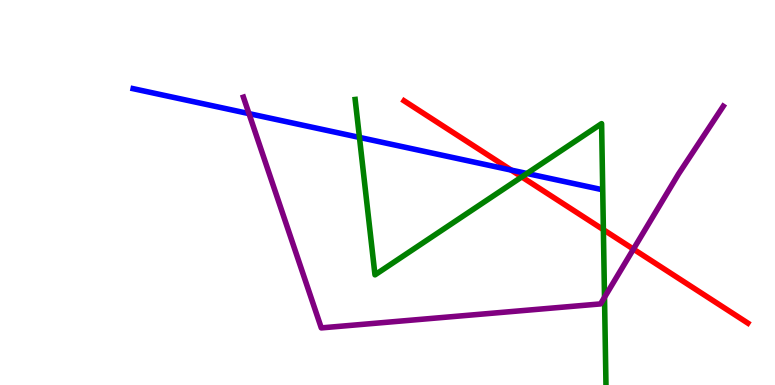[{'lines': ['blue', 'red'], 'intersections': [{'x': 6.6, 'y': 5.58}]}, {'lines': ['green', 'red'], 'intersections': [{'x': 6.73, 'y': 5.4}, {'x': 7.79, 'y': 4.03}]}, {'lines': ['purple', 'red'], 'intersections': [{'x': 8.17, 'y': 3.53}]}, {'lines': ['blue', 'green'], 'intersections': [{'x': 4.64, 'y': 6.43}, {'x': 6.8, 'y': 5.49}]}, {'lines': ['blue', 'purple'], 'intersections': [{'x': 3.21, 'y': 7.05}]}, {'lines': ['green', 'purple'], 'intersections': [{'x': 7.8, 'y': 2.28}]}]